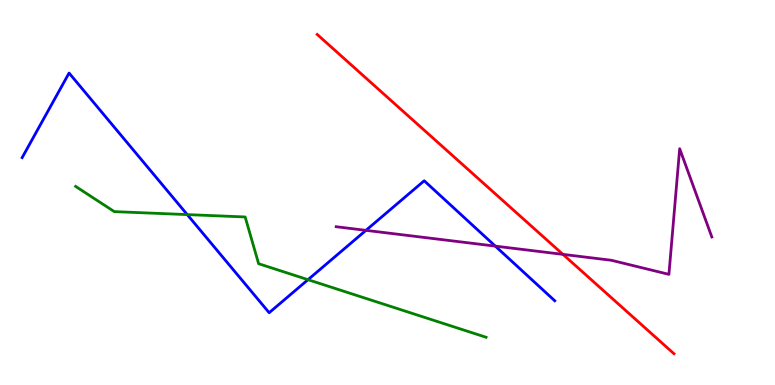[{'lines': ['blue', 'red'], 'intersections': []}, {'lines': ['green', 'red'], 'intersections': []}, {'lines': ['purple', 'red'], 'intersections': [{'x': 7.26, 'y': 3.39}]}, {'lines': ['blue', 'green'], 'intersections': [{'x': 2.42, 'y': 4.43}, {'x': 3.97, 'y': 2.74}]}, {'lines': ['blue', 'purple'], 'intersections': [{'x': 4.72, 'y': 4.02}, {'x': 6.39, 'y': 3.61}]}, {'lines': ['green', 'purple'], 'intersections': []}]